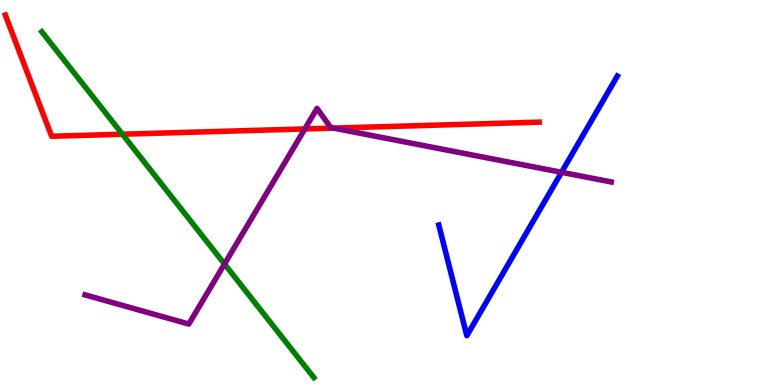[{'lines': ['blue', 'red'], 'intersections': []}, {'lines': ['green', 'red'], 'intersections': [{'x': 1.58, 'y': 6.51}]}, {'lines': ['purple', 'red'], 'intersections': [{'x': 3.93, 'y': 6.65}, {'x': 4.3, 'y': 6.67}]}, {'lines': ['blue', 'green'], 'intersections': []}, {'lines': ['blue', 'purple'], 'intersections': [{'x': 7.25, 'y': 5.52}]}, {'lines': ['green', 'purple'], 'intersections': [{'x': 2.9, 'y': 3.14}]}]